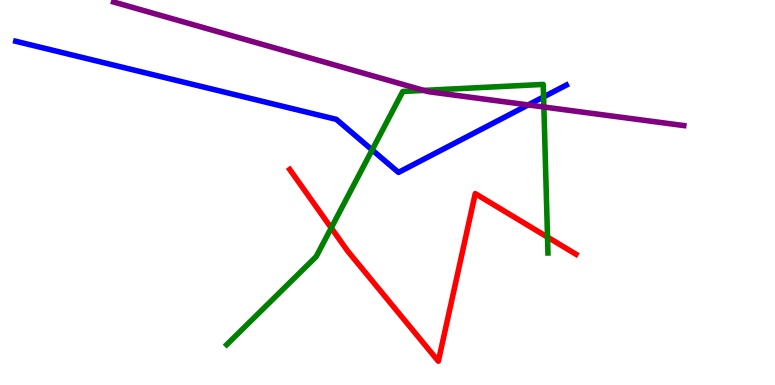[{'lines': ['blue', 'red'], 'intersections': []}, {'lines': ['green', 'red'], 'intersections': [{'x': 4.27, 'y': 4.08}, {'x': 7.06, 'y': 3.84}]}, {'lines': ['purple', 'red'], 'intersections': []}, {'lines': ['blue', 'green'], 'intersections': [{'x': 4.8, 'y': 6.11}, {'x': 7.01, 'y': 7.48}]}, {'lines': ['blue', 'purple'], 'intersections': [{'x': 6.82, 'y': 7.27}]}, {'lines': ['green', 'purple'], 'intersections': [{'x': 5.47, 'y': 7.65}, {'x': 7.02, 'y': 7.22}]}]